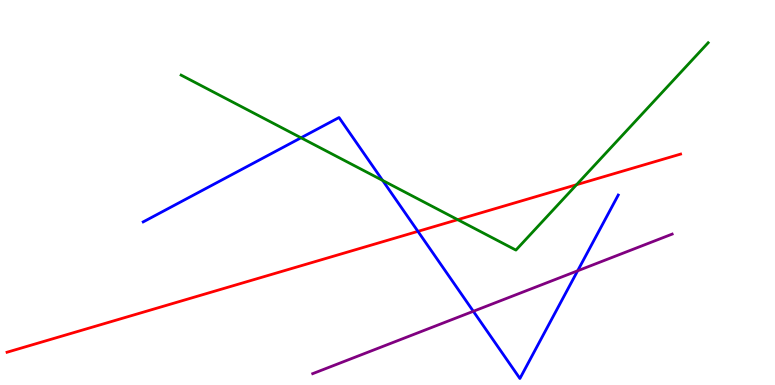[{'lines': ['blue', 'red'], 'intersections': [{'x': 5.39, 'y': 3.99}]}, {'lines': ['green', 'red'], 'intersections': [{'x': 5.91, 'y': 4.29}, {'x': 7.44, 'y': 5.2}]}, {'lines': ['purple', 'red'], 'intersections': []}, {'lines': ['blue', 'green'], 'intersections': [{'x': 3.88, 'y': 6.42}, {'x': 4.94, 'y': 5.31}]}, {'lines': ['blue', 'purple'], 'intersections': [{'x': 6.11, 'y': 1.91}, {'x': 7.45, 'y': 2.97}]}, {'lines': ['green', 'purple'], 'intersections': []}]